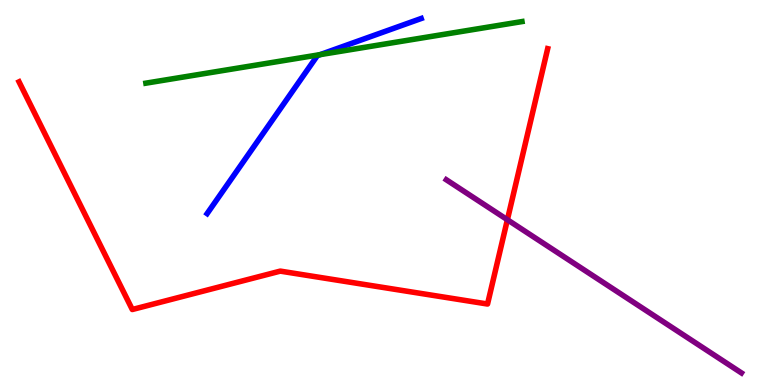[{'lines': ['blue', 'red'], 'intersections': []}, {'lines': ['green', 'red'], 'intersections': []}, {'lines': ['purple', 'red'], 'intersections': [{'x': 6.55, 'y': 4.29}]}, {'lines': ['blue', 'green'], 'intersections': [{'x': 4.13, 'y': 8.58}]}, {'lines': ['blue', 'purple'], 'intersections': []}, {'lines': ['green', 'purple'], 'intersections': []}]